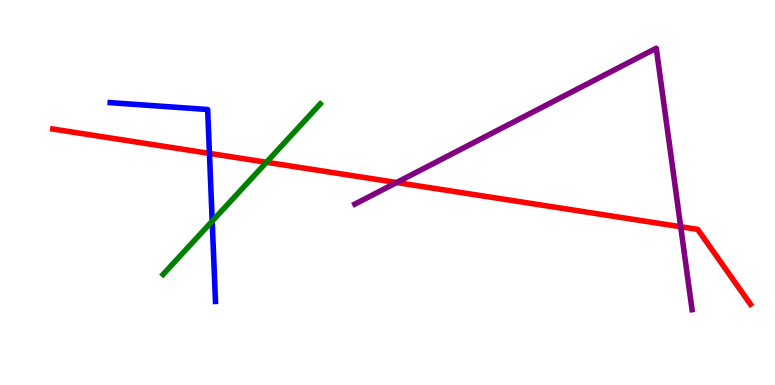[{'lines': ['blue', 'red'], 'intersections': [{'x': 2.7, 'y': 6.02}]}, {'lines': ['green', 'red'], 'intersections': [{'x': 3.44, 'y': 5.79}]}, {'lines': ['purple', 'red'], 'intersections': [{'x': 5.12, 'y': 5.26}, {'x': 8.78, 'y': 4.11}]}, {'lines': ['blue', 'green'], 'intersections': [{'x': 2.74, 'y': 4.26}]}, {'lines': ['blue', 'purple'], 'intersections': []}, {'lines': ['green', 'purple'], 'intersections': []}]